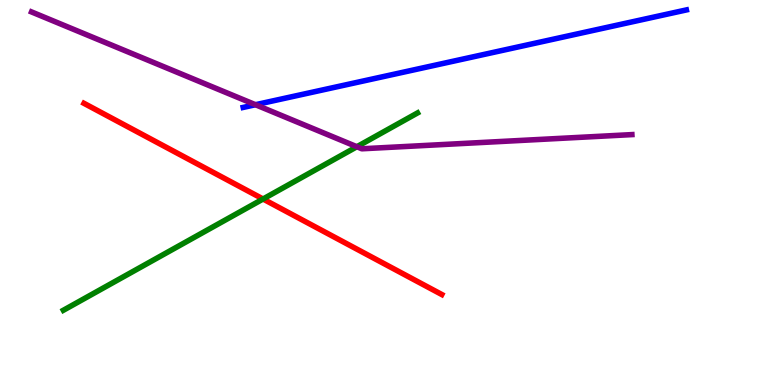[{'lines': ['blue', 'red'], 'intersections': []}, {'lines': ['green', 'red'], 'intersections': [{'x': 3.39, 'y': 4.83}]}, {'lines': ['purple', 'red'], 'intersections': []}, {'lines': ['blue', 'green'], 'intersections': []}, {'lines': ['blue', 'purple'], 'intersections': [{'x': 3.3, 'y': 7.28}]}, {'lines': ['green', 'purple'], 'intersections': [{'x': 4.6, 'y': 6.19}]}]